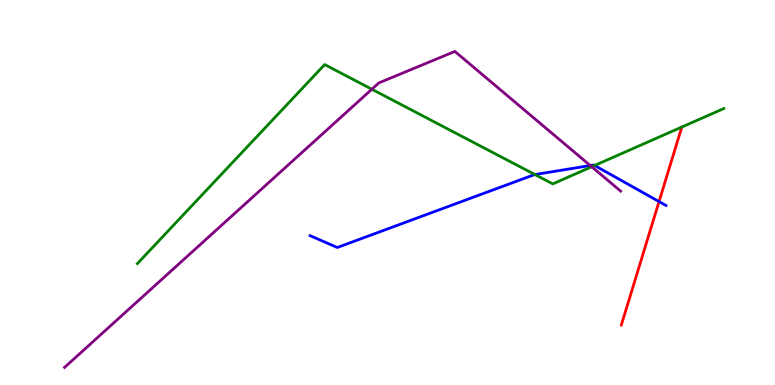[{'lines': ['blue', 'red'], 'intersections': [{'x': 8.5, 'y': 4.76}]}, {'lines': ['green', 'red'], 'intersections': []}, {'lines': ['purple', 'red'], 'intersections': []}, {'lines': ['blue', 'green'], 'intersections': [{'x': 6.9, 'y': 5.47}, {'x': 7.67, 'y': 5.7}]}, {'lines': ['blue', 'purple'], 'intersections': [{'x': 7.62, 'y': 5.7}]}, {'lines': ['green', 'purple'], 'intersections': [{'x': 4.8, 'y': 7.68}, {'x': 7.63, 'y': 5.67}]}]